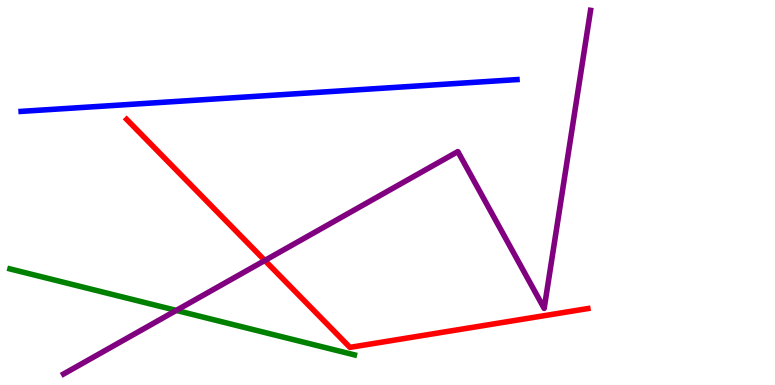[{'lines': ['blue', 'red'], 'intersections': []}, {'lines': ['green', 'red'], 'intersections': []}, {'lines': ['purple', 'red'], 'intersections': [{'x': 3.42, 'y': 3.23}]}, {'lines': ['blue', 'green'], 'intersections': []}, {'lines': ['blue', 'purple'], 'intersections': []}, {'lines': ['green', 'purple'], 'intersections': [{'x': 2.27, 'y': 1.94}]}]